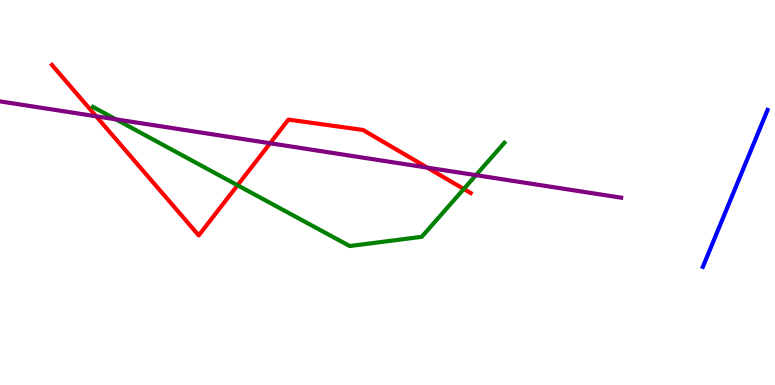[{'lines': ['blue', 'red'], 'intersections': []}, {'lines': ['green', 'red'], 'intersections': [{'x': 3.07, 'y': 5.19}, {'x': 5.98, 'y': 5.09}]}, {'lines': ['purple', 'red'], 'intersections': [{'x': 1.24, 'y': 6.98}, {'x': 3.49, 'y': 6.28}, {'x': 5.51, 'y': 5.65}]}, {'lines': ['blue', 'green'], 'intersections': []}, {'lines': ['blue', 'purple'], 'intersections': []}, {'lines': ['green', 'purple'], 'intersections': [{'x': 1.49, 'y': 6.9}, {'x': 6.14, 'y': 5.45}]}]